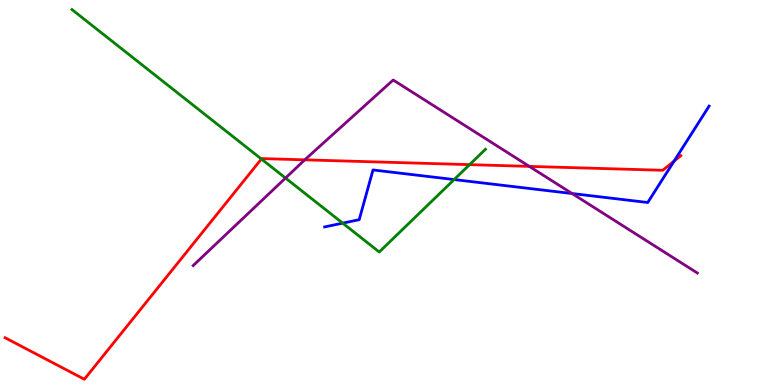[{'lines': ['blue', 'red'], 'intersections': [{'x': 8.7, 'y': 5.82}]}, {'lines': ['green', 'red'], 'intersections': [{'x': 3.37, 'y': 5.87}, {'x': 6.06, 'y': 5.72}]}, {'lines': ['purple', 'red'], 'intersections': [{'x': 3.93, 'y': 5.85}, {'x': 6.83, 'y': 5.68}]}, {'lines': ['blue', 'green'], 'intersections': [{'x': 4.42, 'y': 4.2}, {'x': 5.86, 'y': 5.34}]}, {'lines': ['blue', 'purple'], 'intersections': [{'x': 7.38, 'y': 4.97}]}, {'lines': ['green', 'purple'], 'intersections': [{'x': 3.68, 'y': 5.38}]}]